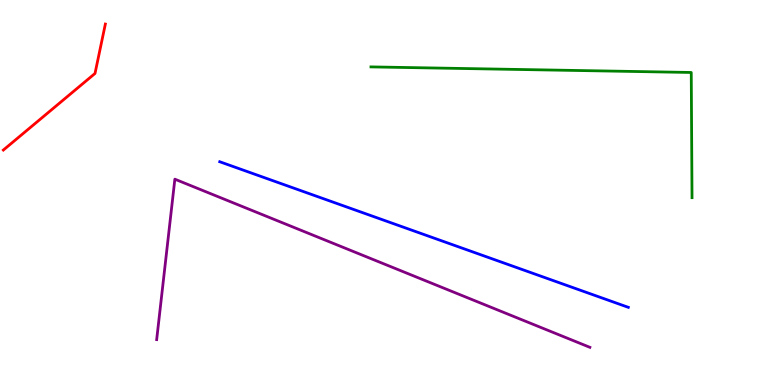[{'lines': ['blue', 'red'], 'intersections': []}, {'lines': ['green', 'red'], 'intersections': []}, {'lines': ['purple', 'red'], 'intersections': []}, {'lines': ['blue', 'green'], 'intersections': []}, {'lines': ['blue', 'purple'], 'intersections': []}, {'lines': ['green', 'purple'], 'intersections': []}]